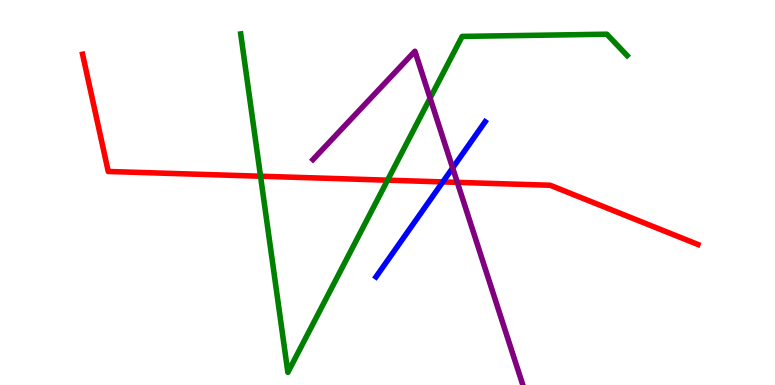[{'lines': ['blue', 'red'], 'intersections': [{'x': 5.71, 'y': 5.28}]}, {'lines': ['green', 'red'], 'intersections': [{'x': 3.36, 'y': 5.42}, {'x': 5.0, 'y': 5.32}]}, {'lines': ['purple', 'red'], 'intersections': [{'x': 5.9, 'y': 5.26}]}, {'lines': ['blue', 'green'], 'intersections': []}, {'lines': ['blue', 'purple'], 'intersections': [{'x': 5.84, 'y': 5.64}]}, {'lines': ['green', 'purple'], 'intersections': [{'x': 5.55, 'y': 7.45}]}]